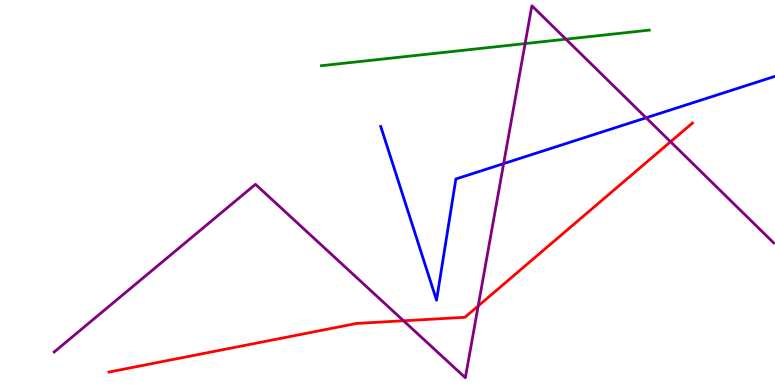[{'lines': ['blue', 'red'], 'intersections': []}, {'lines': ['green', 'red'], 'intersections': []}, {'lines': ['purple', 'red'], 'intersections': [{'x': 5.21, 'y': 1.67}, {'x': 6.17, 'y': 2.05}, {'x': 8.65, 'y': 6.32}]}, {'lines': ['blue', 'green'], 'intersections': []}, {'lines': ['blue', 'purple'], 'intersections': [{'x': 6.5, 'y': 5.75}, {'x': 8.34, 'y': 6.94}]}, {'lines': ['green', 'purple'], 'intersections': [{'x': 6.78, 'y': 8.87}, {'x': 7.3, 'y': 8.98}]}]